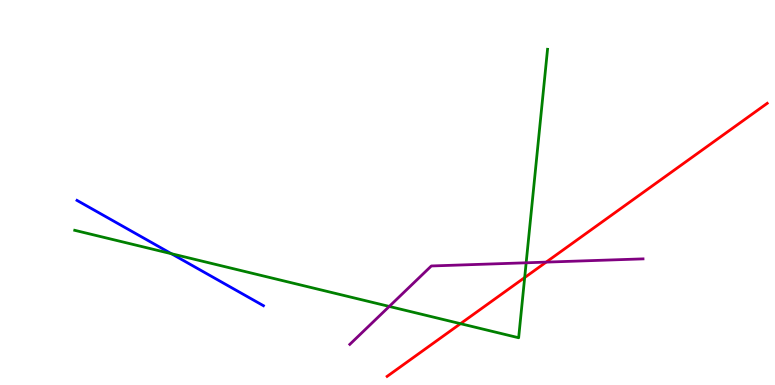[{'lines': ['blue', 'red'], 'intersections': []}, {'lines': ['green', 'red'], 'intersections': [{'x': 5.94, 'y': 1.59}, {'x': 6.77, 'y': 2.79}]}, {'lines': ['purple', 'red'], 'intersections': [{'x': 7.05, 'y': 3.19}]}, {'lines': ['blue', 'green'], 'intersections': [{'x': 2.21, 'y': 3.41}]}, {'lines': ['blue', 'purple'], 'intersections': []}, {'lines': ['green', 'purple'], 'intersections': [{'x': 5.02, 'y': 2.04}, {'x': 6.79, 'y': 3.17}]}]